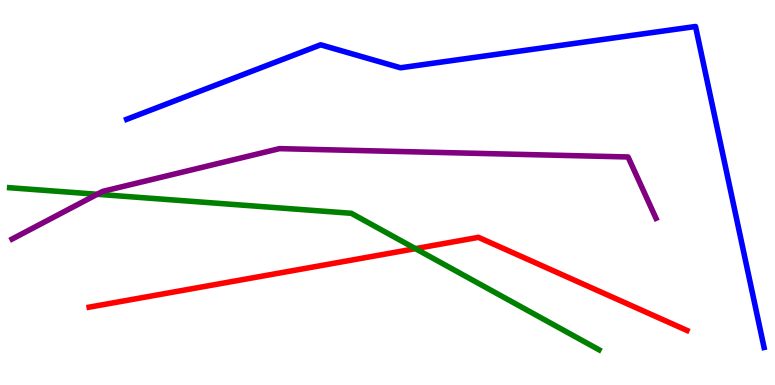[{'lines': ['blue', 'red'], 'intersections': []}, {'lines': ['green', 'red'], 'intersections': [{'x': 5.36, 'y': 3.54}]}, {'lines': ['purple', 'red'], 'intersections': []}, {'lines': ['blue', 'green'], 'intersections': []}, {'lines': ['blue', 'purple'], 'intersections': []}, {'lines': ['green', 'purple'], 'intersections': [{'x': 1.25, 'y': 4.95}]}]